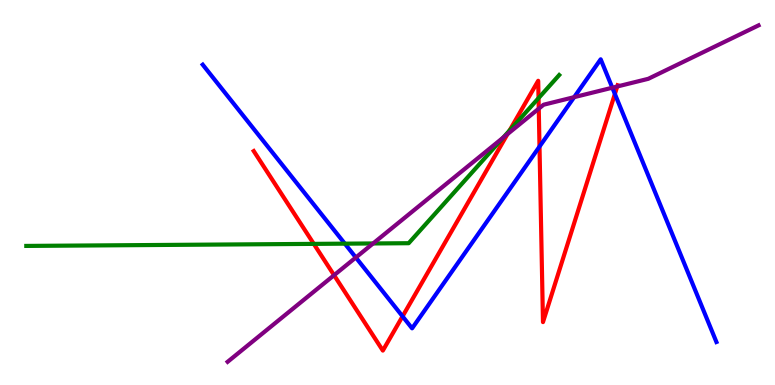[{'lines': ['blue', 'red'], 'intersections': [{'x': 5.19, 'y': 1.78}, {'x': 6.96, 'y': 6.19}, {'x': 7.93, 'y': 7.56}]}, {'lines': ['green', 'red'], 'intersections': [{'x': 4.05, 'y': 3.67}, {'x': 6.58, 'y': 6.61}, {'x': 6.95, 'y': 7.45}]}, {'lines': ['purple', 'red'], 'intersections': [{'x': 4.31, 'y': 2.85}, {'x': 6.55, 'y': 6.52}, {'x': 6.95, 'y': 7.18}, {'x': 7.96, 'y': 7.75}]}, {'lines': ['blue', 'green'], 'intersections': [{'x': 4.45, 'y': 3.67}]}, {'lines': ['blue', 'purple'], 'intersections': [{'x': 4.59, 'y': 3.31}, {'x': 7.41, 'y': 7.48}, {'x': 7.9, 'y': 7.72}]}, {'lines': ['green', 'purple'], 'intersections': [{'x': 4.81, 'y': 3.68}, {'x': 6.49, 'y': 6.43}]}]